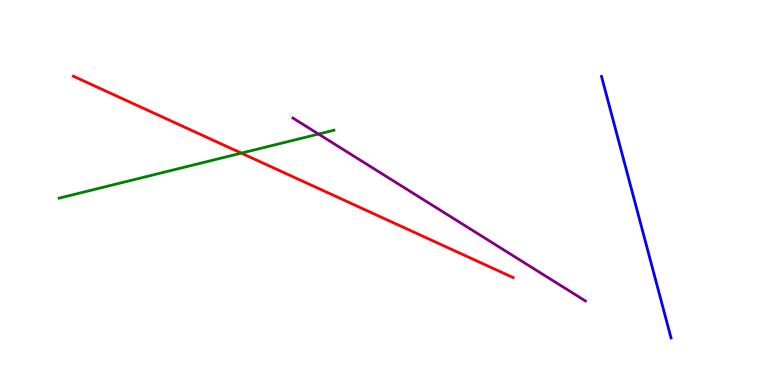[{'lines': ['blue', 'red'], 'intersections': []}, {'lines': ['green', 'red'], 'intersections': [{'x': 3.11, 'y': 6.02}]}, {'lines': ['purple', 'red'], 'intersections': []}, {'lines': ['blue', 'green'], 'intersections': []}, {'lines': ['blue', 'purple'], 'intersections': []}, {'lines': ['green', 'purple'], 'intersections': [{'x': 4.11, 'y': 6.52}]}]